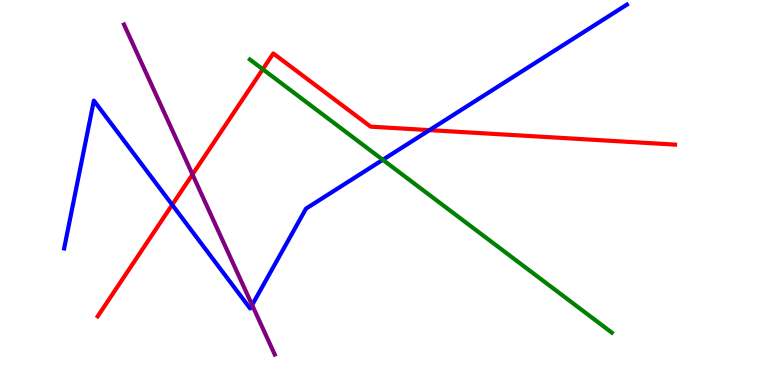[{'lines': ['blue', 'red'], 'intersections': [{'x': 2.22, 'y': 4.68}, {'x': 5.54, 'y': 6.62}]}, {'lines': ['green', 'red'], 'intersections': [{'x': 3.39, 'y': 8.2}]}, {'lines': ['purple', 'red'], 'intersections': [{'x': 2.48, 'y': 5.47}]}, {'lines': ['blue', 'green'], 'intersections': [{'x': 4.94, 'y': 5.85}]}, {'lines': ['blue', 'purple'], 'intersections': [{'x': 3.25, 'y': 2.08}]}, {'lines': ['green', 'purple'], 'intersections': []}]